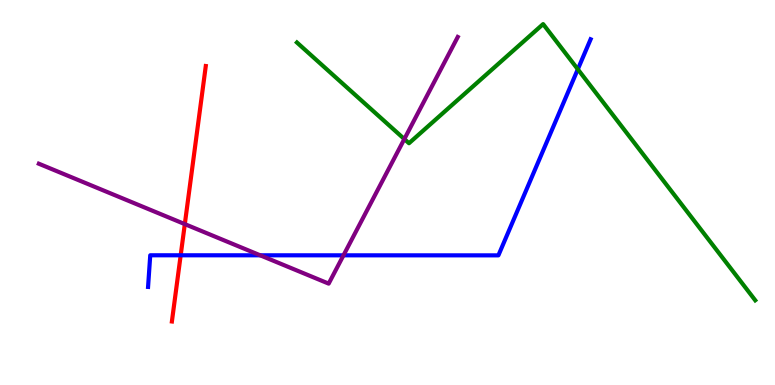[{'lines': ['blue', 'red'], 'intersections': [{'x': 2.33, 'y': 3.37}]}, {'lines': ['green', 'red'], 'intersections': []}, {'lines': ['purple', 'red'], 'intersections': [{'x': 2.38, 'y': 4.18}]}, {'lines': ['blue', 'green'], 'intersections': [{'x': 7.46, 'y': 8.2}]}, {'lines': ['blue', 'purple'], 'intersections': [{'x': 3.36, 'y': 3.37}, {'x': 4.43, 'y': 3.37}]}, {'lines': ['green', 'purple'], 'intersections': [{'x': 5.22, 'y': 6.39}]}]